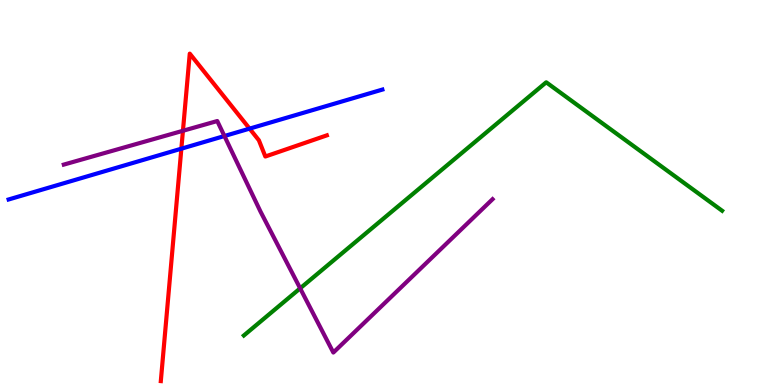[{'lines': ['blue', 'red'], 'intersections': [{'x': 2.34, 'y': 6.14}, {'x': 3.22, 'y': 6.66}]}, {'lines': ['green', 'red'], 'intersections': []}, {'lines': ['purple', 'red'], 'intersections': [{'x': 2.36, 'y': 6.6}]}, {'lines': ['blue', 'green'], 'intersections': []}, {'lines': ['blue', 'purple'], 'intersections': [{'x': 2.9, 'y': 6.47}]}, {'lines': ['green', 'purple'], 'intersections': [{'x': 3.87, 'y': 2.51}]}]